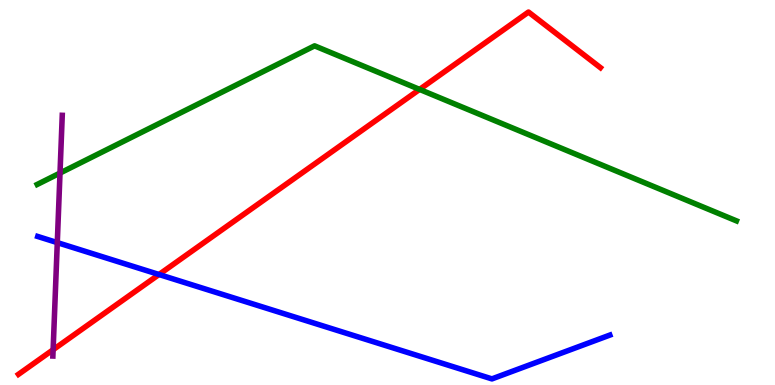[{'lines': ['blue', 'red'], 'intersections': [{'x': 2.05, 'y': 2.87}]}, {'lines': ['green', 'red'], 'intersections': [{'x': 5.41, 'y': 7.68}]}, {'lines': ['purple', 'red'], 'intersections': [{'x': 0.685, 'y': 0.916}]}, {'lines': ['blue', 'green'], 'intersections': []}, {'lines': ['blue', 'purple'], 'intersections': [{'x': 0.739, 'y': 3.7}]}, {'lines': ['green', 'purple'], 'intersections': [{'x': 0.774, 'y': 5.51}]}]